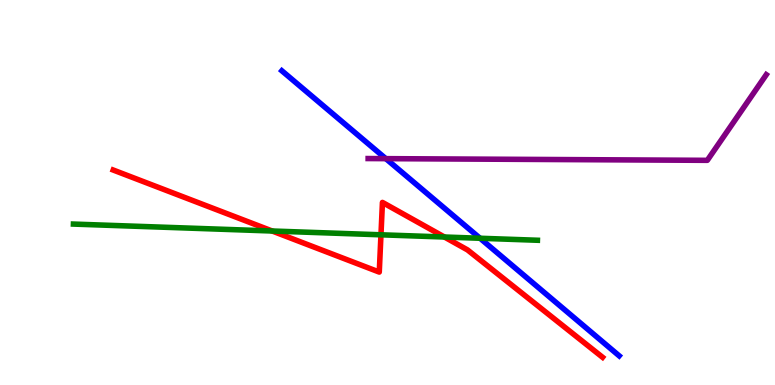[{'lines': ['blue', 'red'], 'intersections': []}, {'lines': ['green', 'red'], 'intersections': [{'x': 3.51, 'y': 4.0}, {'x': 4.92, 'y': 3.9}, {'x': 5.73, 'y': 3.84}]}, {'lines': ['purple', 'red'], 'intersections': []}, {'lines': ['blue', 'green'], 'intersections': [{'x': 6.19, 'y': 3.81}]}, {'lines': ['blue', 'purple'], 'intersections': [{'x': 4.98, 'y': 5.88}]}, {'lines': ['green', 'purple'], 'intersections': []}]